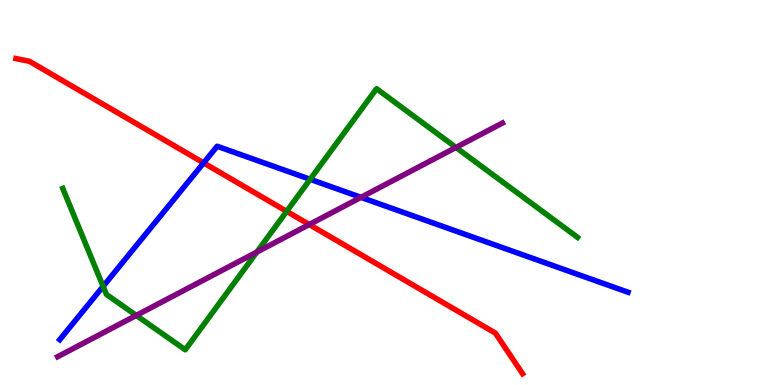[{'lines': ['blue', 'red'], 'intersections': [{'x': 2.63, 'y': 5.77}]}, {'lines': ['green', 'red'], 'intersections': [{'x': 3.7, 'y': 4.51}]}, {'lines': ['purple', 'red'], 'intersections': [{'x': 3.99, 'y': 4.17}]}, {'lines': ['blue', 'green'], 'intersections': [{'x': 1.33, 'y': 2.56}, {'x': 4.0, 'y': 5.34}]}, {'lines': ['blue', 'purple'], 'intersections': [{'x': 4.66, 'y': 4.87}]}, {'lines': ['green', 'purple'], 'intersections': [{'x': 1.76, 'y': 1.81}, {'x': 3.31, 'y': 3.45}, {'x': 5.88, 'y': 6.17}]}]